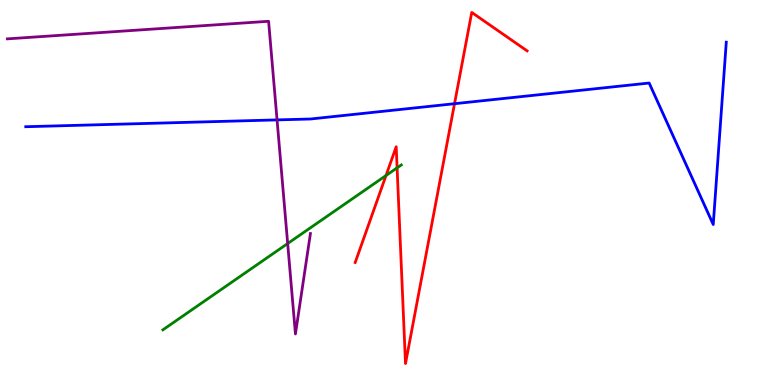[{'lines': ['blue', 'red'], 'intersections': [{'x': 5.86, 'y': 7.31}]}, {'lines': ['green', 'red'], 'intersections': [{'x': 4.98, 'y': 5.44}, {'x': 5.12, 'y': 5.64}]}, {'lines': ['purple', 'red'], 'intersections': []}, {'lines': ['blue', 'green'], 'intersections': []}, {'lines': ['blue', 'purple'], 'intersections': [{'x': 3.57, 'y': 6.89}]}, {'lines': ['green', 'purple'], 'intersections': [{'x': 3.71, 'y': 3.67}]}]